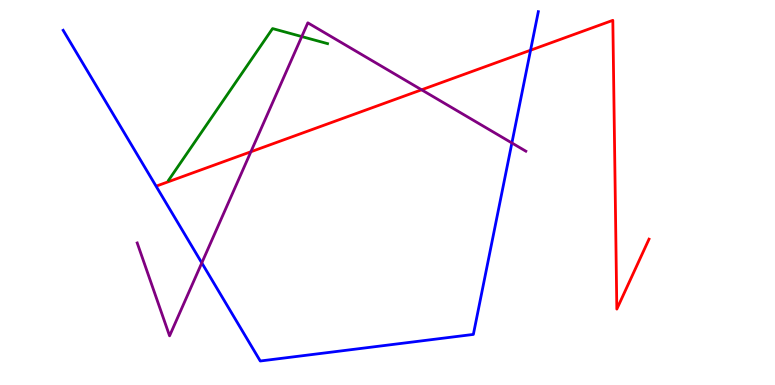[{'lines': ['blue', 'red'], 'intersections': [{'x': 6.85, 'y': 8.7}]}, {'lines': ['green', 'red'], 'intersections': []}, {'lines': ['purple', 'red'], 'intersections': [{'x': 3.24, 'y': 6.06}, {'x': 5.44, 'y': 7.67}]}, {'lines': ['blue', 'green'], 'intersections': []}, {'lines': ['blue', 'purple'], 'intersections': [{'x': 2.6, 'y': 3.17}, {'x': 6.61, 'y': 6.29}]}, {'lines': ['green', 'purple'], 'intersections': [{'x': 3.89, 'y': 9.05}]}]